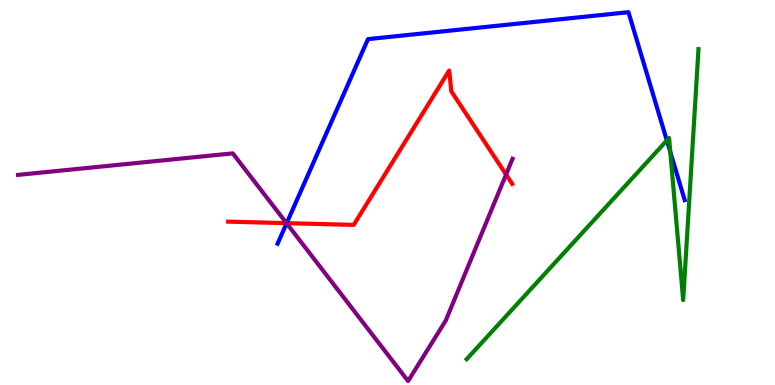[{'lines': ['blue', 'red'], 'intersections': [{'x': 3.7, 'y': 4.2}]}, {'lines': ['green', 'red'], 'intersections': []}, {'lines': ['purple', 'red'], 'intersections': [{'x': 3.7, 'y': 4.2}, {'x': 6.53, 'y': 5.47}]}, {'lines': ['blue', 'green'], 'intersections': [{'x': 8.6, 'y': 6.35}, {'x': 8.65, 'y': 6.05}]}, {'lines': ['blue', 'purple'], 'intersections': [{'x': 3.7, 'y': 4.2}]}, {'lines': ['green', 'purple'], 'intersections': []}]